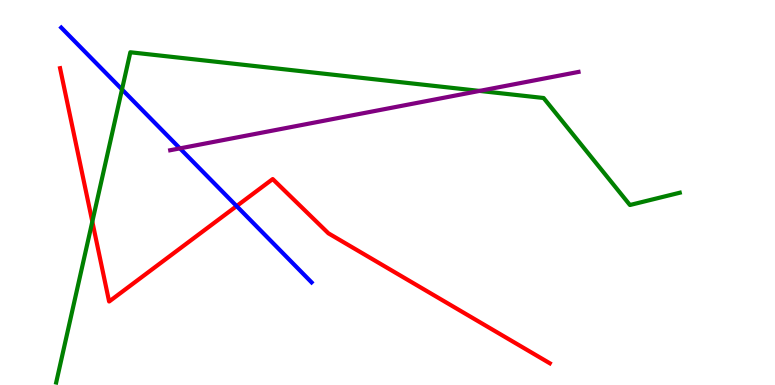[{'lines': ['blue', 'red'], 'intersections': [{'x': 3.05, 'y': 4.65}]}, {'lines': ['green', 'red'], 'intersections': [{'x': 1.19, 'y': 4.24}]}, {'lines': ['purple', 'red'], 'intersections': []}, {'lines': ['blue', 'green'], 'intersections': [{'x': 1.57, 'y': 7.68}]}, {'lines': ['blue', 'purple'], 'intersections': [{'x': 2.32, 'y': 6.15}]}, {'lines': ['green', 'purple'], 'intersections': [{'x': 6.19, 'y': 7.64}]}]